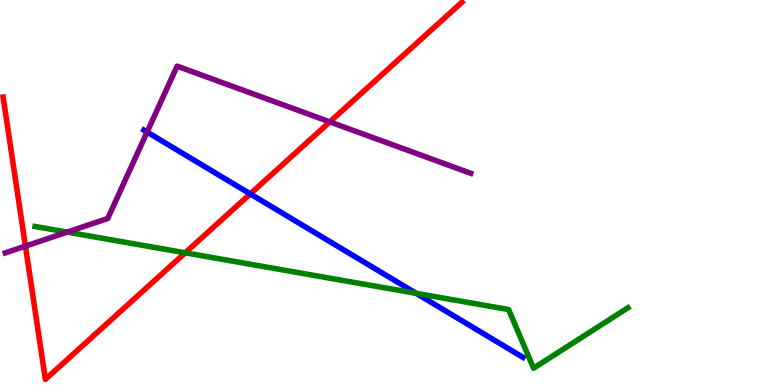[{'lines': ['blue', 'red'], 'intersections': [{'x': 3.23, 'y': 4.96}]}, {'lines': ['green', 'red'], 'intersections': [{'x': 2.39, 'y': 3.43}]}, {'lines': ['purple', 'red'], 'intersections': [{'x': 0.328, 'y': 3.61}, {'x': 4.26, 'y': 6.83}]}, {'lines': ['blue', 'green'], 'intersections': [{'x': 5.37, 'y': 2.38}]}, {'lines': ['blue', 'purple'], 'intersections': [{'x': 1.9, 'y': 6.57}]}, {'lines': ['green', 'purple'], 'intersections': [{'x': 0.867, 'y': 3.97}]}]